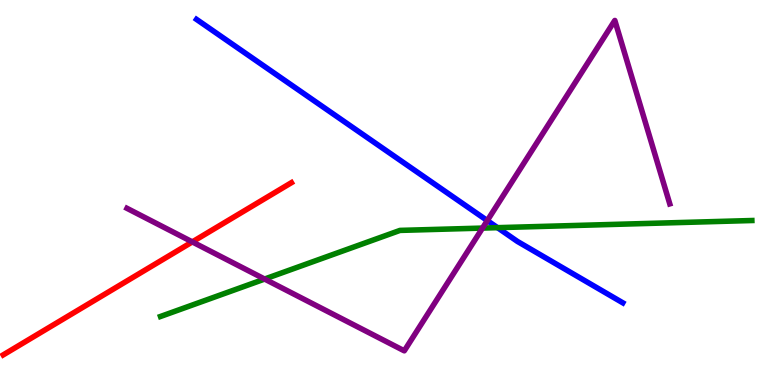[{'lines': ['blue', 'red'], 'intersections': []}, {'lines': ['green', 'red'], 'intersections': []}, {'lines': ['purple', 'red'], 'intersections': [{'x': 2.48, 'y': 3.72}]}, {'lines': ['blue', 'green'], 'intersections': [{'x': 6.42, 'y': 4.09}]}, {'lines': ['blue', 'purple'], 'intersections': [{'x': 6.29, 'y': 4.27}]}, {'lines': ['green', 'purple'], 'intersections': [{'x': 3.41, 'y': 2.75}, {'x': 6.23, 'y': 4.08}]}]